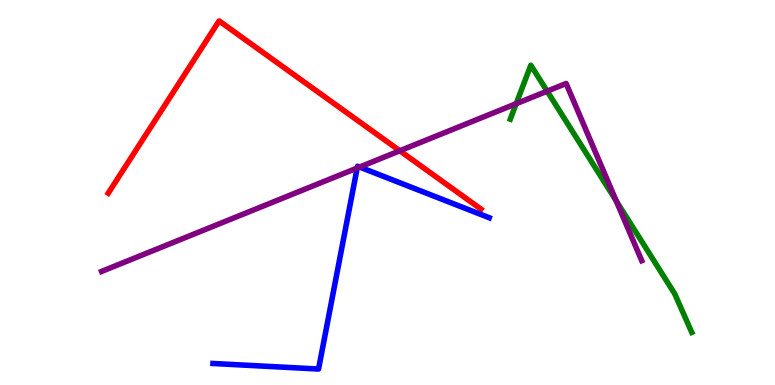[{'lines': ['blue', 'red'], 'intersections': []}, {'lines': ['green', 'red'], 'intersections': []}, {'lines': ['purple', 'red'], 'intersections': [{'x': 5.16, 'y': 6.08}]}, {'lines': ['blue', 'green'], 'intersections': []}, {'lines': ['blue', 'purple'], 'intersections': [{'x': 4.61, 'y': 5.64}, {'x': 4.64, 'y': 5.66}]}, {'lines': ['green', 'purple'], 'intersections': [{'x': 6.66, 'y': 7.31}, {'x': 7.06, 'y': 7.63}, {'x': 7.95, 'y': 4.78}]}]